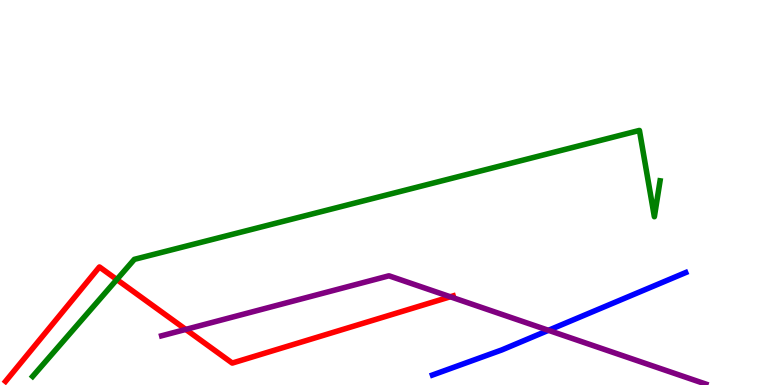[{'lines': ['blue', 'red'], 'intersections': []}, {'lines': ['green', 'red'], 'intersections': [{'x': 1.51, 'y': 2.74}]}, {'lines': ['purple', 'red'], 'intersections': [{'x': 2.4, 'y': 1.44}, {'x': 5.81, 'y': 2.29}]}, {'lines': ['blue', 'green'], 'intersections': []}, {'lines': ['blue', 'purple'], 'intersections': [{'x': 7.08, 'y': 1.42}]}, {'lines': ['green', 'purple'], 'intersections': []}]